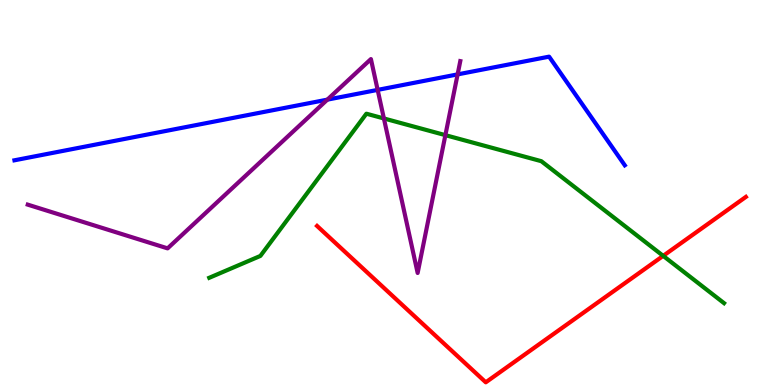[{'lines': ['blue', 'red'], 'intersections': []}, {'lines': ['green', 'red'], 'intersections': [{'x': 8.56, 'y': 3.35}]}, {'lines': ['purple', 'red'], 'intersections': []}, {'lines': ['blue', 'green'], 'intersections': []}, {'lines': ['blue', 'purple'], 'intersections': [{'x': 4.22, 'y': 7.41}, {'x': 4.87, 'y': 7.67}, {'x': 5.9, 'y': 8.07}]}, {'lines': ['green', 'purple'], 'intersections': [{'x': 4.95, 'y': 6.92}, {'x': 5.75, 'y': 6.49}]}]